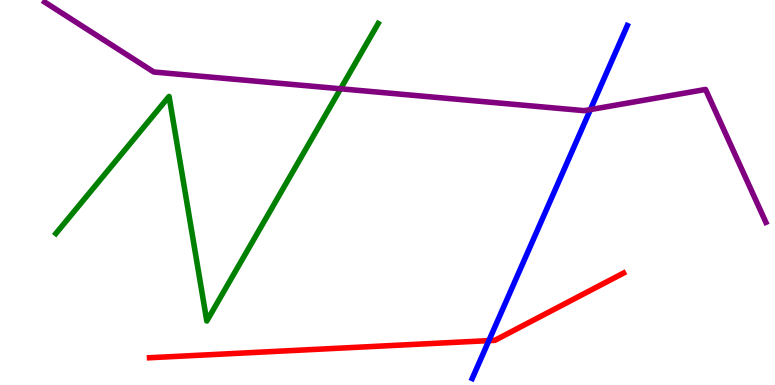[{'lines': ['blue', 'red'], 'intersections': [{'x': 6.31, 'y': 1.15}]}, {'lines': ['green', 'red'], 'intersections': []}, {'lines': ['purple', 'red'], 'intersections': []}, {'lines': ['blue', 'green'], 'intersections': []}, {'lines': ['blue', 'purple'], 'intersections': [{'x': 7.62, 'y': 7.15}]}, {'lines': ['green', 'purple'], 'intersections': [{'x': 4.39, 'y': 7.69}]}]